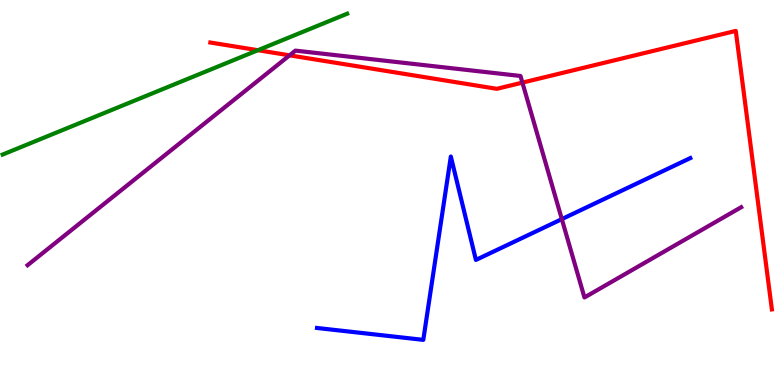[{'lines': ['blue', 'red'], 'intersections': []}, {'lines': ['green', 'red'], 'intersections': [{'x': 3.33, 'y': 8.7}]}, {'lines': ['purple', 'red'], 'intersections': [{'x': 3.74, 'y': 8.56}, {'x': 6.74, 'y': 7.85}]}, {'lines': ['blue', 'green'], 'intersections': []}, {'lines': ['blue', 'purple'], 'intersections': [{'x': 7.25, 'y': 4.31}]}, {'lines': ['green', 'purple'], 'intersections': []}]